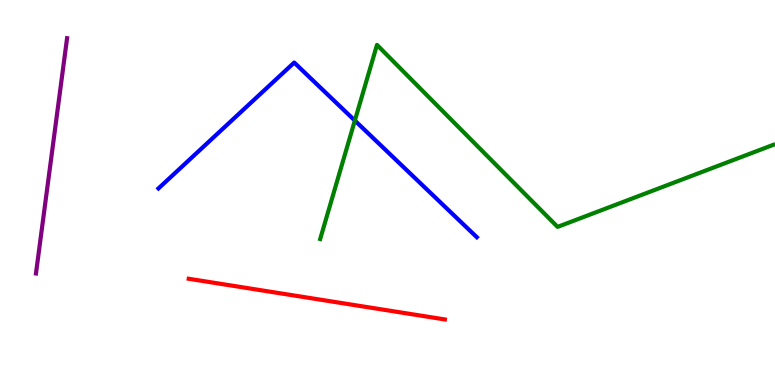[{'lines': ['blue', 'red'], 'intersections': []}, {'lines': ['green', 'red'], 'intersections': []}, {'lines': ['purple', 'red'], 'intersections': []}, {'lines': ['blue', 'green'], 'intersections': [{'x': 4.58, 'y': 6.87}]}, {'lines': ['blue', 'purple'], 'intersections': []}, {'lines': ['green', 'purple'], 'intersections': []}]